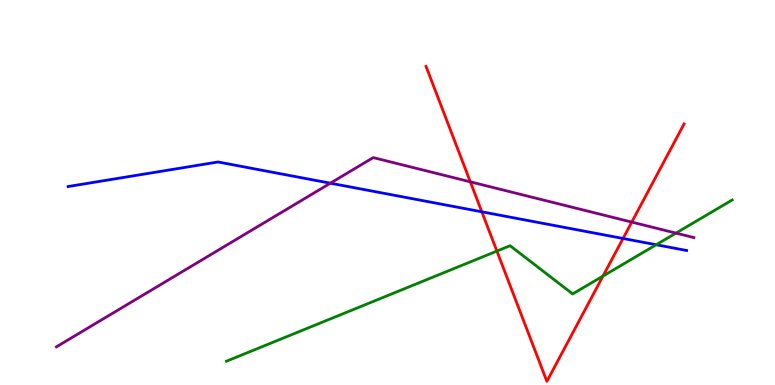[{'lines': ['blue', 'red'], 'intersections': [{'x': 6.22, 'y': 4.5}, {'x': 8.04, 'y': 3.81}]}, {'lines': ['green', 'red'], 'intersections': [{'x': 6.41, 'y': 3.48}, {'x': 7.78, 'y': 2.83}]}, {'lines': ['purple', 'red'], 'intersections': [{'x': 6.07, 'y': 5.28}, {'x': 8.15, 'y': 4.23}]}, {'lines': ['blue', 'green'], 'intersections': [{'x': 8.47, 'y': 3.64}]}, {'lines': ['blue', 'purple'], 'intersections': [{'x': 4.26, 'y': 5.24}]}, {'lines': ['green', 'purple'], 'intersections': [{'x': 8.72, 'y': 3.95}]}]